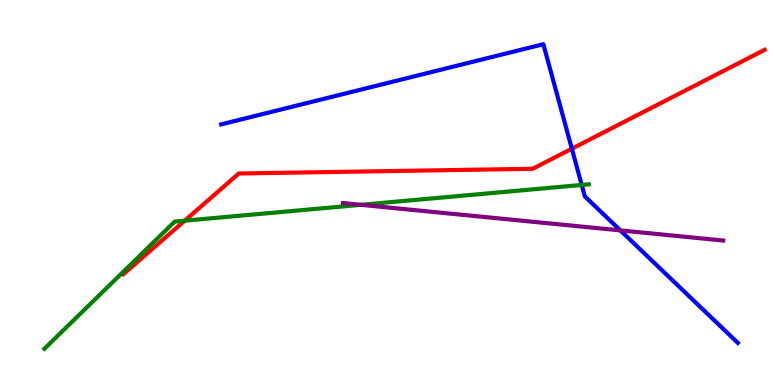[{'lines': ['blue', 'red'], 'intersections': [{'x': 7.38, 'y': 6.14}]}, {'lines': ['green', 'red'], 'intersections': [{'x': 2.38, 'y': 4.27}]}, {'lines': ['purple', 'red'], 'intersections': []}, {'lines': ['blue', 'green'], 'intersections': [{'x': 7.51, 'y': 5.2}]}, {'lines': ['blue', 'purple'], 'intersections': [{'x': 8.0, 'y': 4.02}]}, {'lines': ['green', 'purple'], 'intersections': [{'x': 4.66, 'y': 4.68}]}]